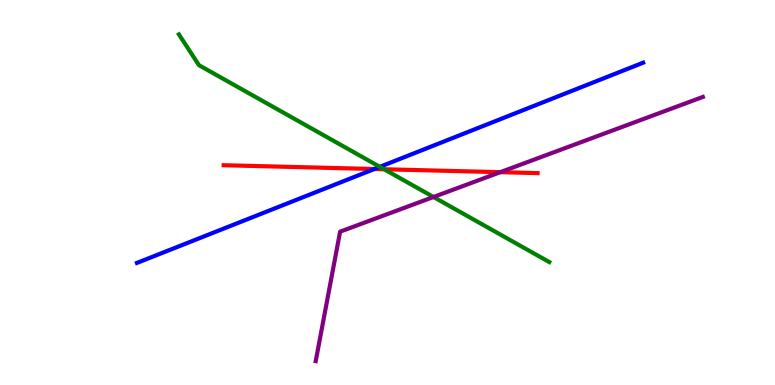[{'lines': ['blue', 'red'], 'intersections': [{'x': 4.83, 'y': 5.61}]}, {'lines': ['green', 'red'], 'intersections': [{'x': 4.96, 'y': 5.6}]}, {'lines': ['purple', 'red'], 'intersections': [{'x': 6.46, 'y': 5.53}]}, {'lines': ['blue', 'green'], 'intersections': [{'x': 4.9, 'y': 5.67}]}, {'lines': ['blue', 'purple'], 'intersections': []}, {'lines': ['green', 'purple'], 'intersections': [{'x': 5.59, 'y': 4.88}]}]